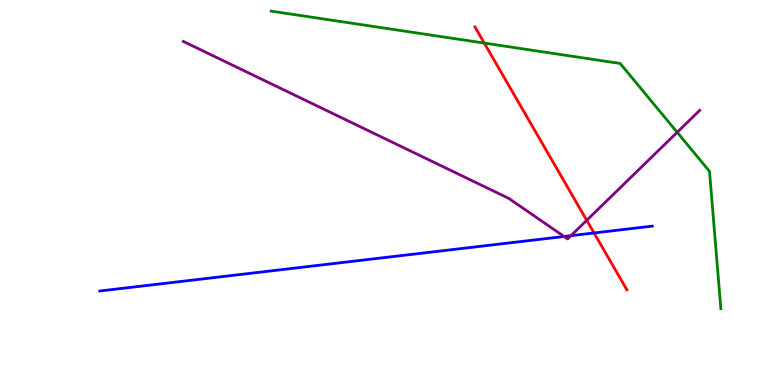[{'lines': ['blue', 'red'], 'intersections': [{'x': 7.66, 'y': 3.95}]}, {'lines': ['green', 'red'], 'intersections': [{'x': 6.25, 'y': 8.88}]}, {'lines': ['purple', 'red'], 'intersections': [{'x': 7.57, 'y': 4.28}]}, {'lines': ['blue', 'green'], 'intersections': []}, {'lines': ['blue', 'purple'], 'intersections': [{'x': 7.28, 'y': 3.86}, {'x': 7.37, 'y': 3.88}]}, {'lines': ['green', 'purple'], 'intersections': [{'x': 8.74, 'y': 6.56}]}]